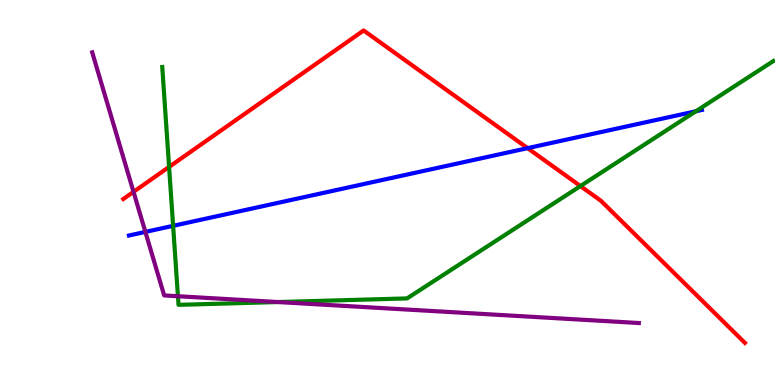[{'lines': ['blue', 'red'], 'intersections': [{'x': 6.81, 'y': 6.15}]}, {'lines': ['green', 'red'], 'intersections': [{'x': 2.18, 'y': 5.66}, {'x': 7.49, 'y': 5.17}]}, {'lines': ['purple', 'red'], 'intersections': [{'x': 1.72, 'y': 5.02}]}, {'lines': ['blue', 'green'], 'intersections': [{'x': 2.23, 'y': 4.13}, {'x': 8.98, 'y': 7.11}]}, {'lines': ['blue', 'purple'], 'intersections': [{'x': 1.88, 'y': 3.98}]}, {'lines': ['green', 'purple'], 'intersections': [{'x': 2.3, 'y': 2.31}, {'x': 3.59, 'y': 2.15}]}]